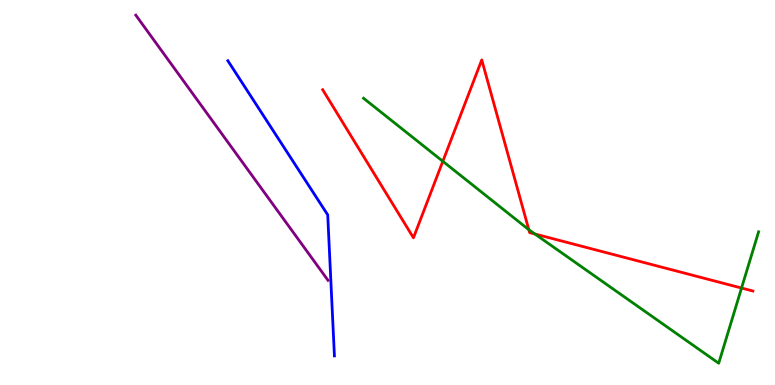[{'lines': ['blue', 'red'], 'intersections': []}, {'lines': ['green', 'red'], 'intersections': [{'x': 5.71, 'y': 5.81}, {'x': 6.82, 'y': 4.03}, {'x': 6.9, 'y': 3.92}, {'x': 9.57, 'y': 2.52}]}, {'lines': ['purple', 'red'], 'intersections': []}, {'lines': ['blue', 'green'], 'intersections': []}, {'lines': ['blue', 'purple'], 'intersections': []}, {'lines': ['green', 'purple'], 'intersections': []}]